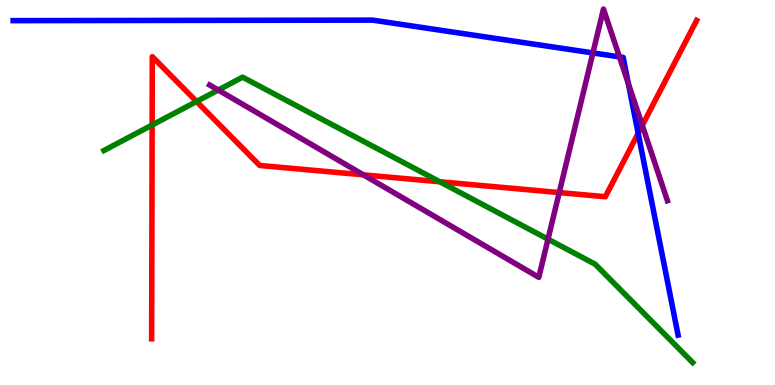[{'lines': ['blue', 'red'], 'intersections': [{'x': 8.23, 'y': 6.54}]}, {'lines': ['green', 'red'], 'intersections': [{'x': 1.96, 'y': 6.75}, {'x': 2.54, 'y': 7.36}, {'x': 5.67, 'y': 5.28}]}, {'lines': ['purple', 'red'], 'intersections': [{'x': 4.69, 'y': 5.46}, {'x': 7.22, 'y': 5.0}, {'x': 8.29, 'y': 6.74}]}, {'lines': ['blue', 'green'], 'intersections': []}, {'lines': ['blue', 'purple'], 'intersections': [{'x': 7.65, 'y': 8.63}, {'x': 7.99, 'y': 8.52}, {'x': 8.11, 'y': 7.83}]}, {'lines': ['green', 'purple'], 'intersections': [{'x': 2.82, 'y': 7.66}, {'x': 7.07, 'y': 3.79}]}]